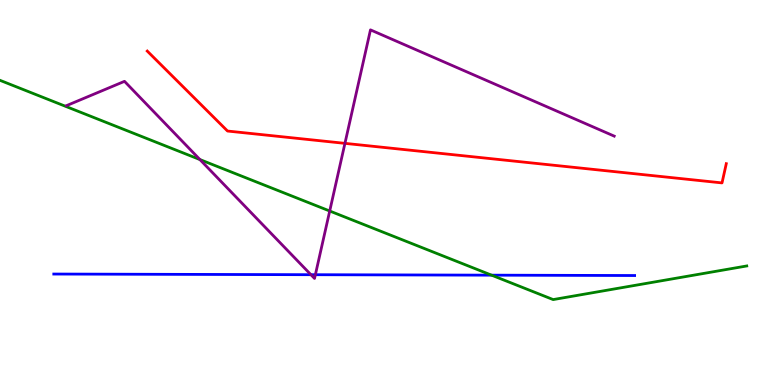[{'lines': ['blue', 'red'], 'intersections': []}, {'lines': ['green', 'red'], 'intersections': []}, {'lines': ['purple', 'red'], 'intersections': [{'x': 4.45, 'y': 6.28}]}, {'lines': ['blue', 'green'], 'intersections': [{'x': 6.34, 'y': 2.85}]}, {'lines': ['blue', 'purple'], 'intersections': [{'x': 4.01, 'y': 2.86}, {'x': 4.07, 'y': 2.86}]}, {'lines': ['green', 'purple'], 'intersections': [{'x': 2.58, 'y': 5.86}, {'x': 4.25, 'y': 4.52}]}]